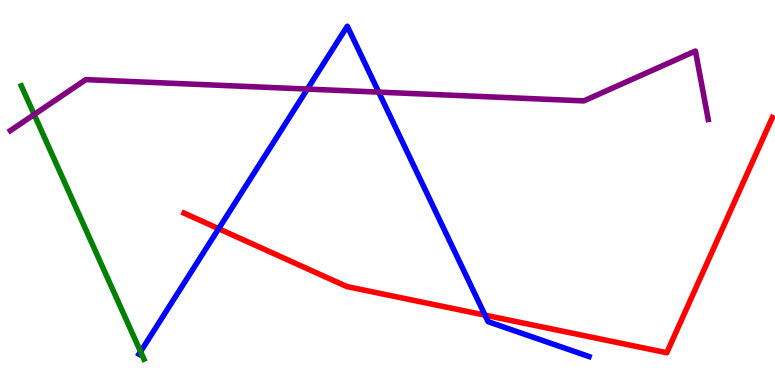[{'lines': ['blue', 'red'], 'intersections': [{'x': 2.82, 'y': 4.06}, {'x': 6.26, 'y': 1.81}]}, {'lines': ['green', 'red'], 'intersections': []}, {'lines': ['purple', 'red'], 'intersections': []}, {'lines': ['blue', 'green'], 'intersections': [{'x': 1.81, 'y': 0.867}]}, {'lines': ['blue', 'purple'], 'intersections': [{'x': 3.97, 'y': 7.69}, {'x': 4.89, 'y': 7.61}]}, {'lines': ['green', 'purple'], 'intersections': [{'x': 0.441, 'y': 7.03}]}]